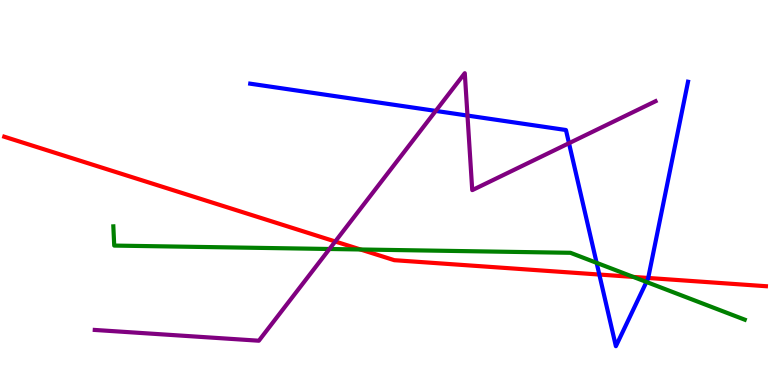[{'lines': ['blue', 'red'], 'intersections': [{'x': 7.73, 'y': 2.87}, {'x': 8.36, 'y': 2.78}]}, {'lines': ['green', 'red'], 'intersections': [{'x': 4.65, 'y': 3.52}, {'x': 8.17, 'y': 2.81}]}, {'lines': ['purple', 'red'], 'intersections': [{'x': 4.33, 'y': 3.73}]}, {'lines': ['blue', 'green'], 'intersections': [{'x': 7.7, 'y': 3.17}, {'x': 8.34, 'y': 2.68}]}, {'lines': ['blue', 'purple'], 'intersections': [{'x': 5.62, 'y': 7.12}, {'x': 6.03, 'y': 7.0}, {'x': 7.34, 'y': 6.28}]}, {'lines': ['green', 'purple'], 'intersections': [{'x': 4.25, 'y': 3.53}]}]